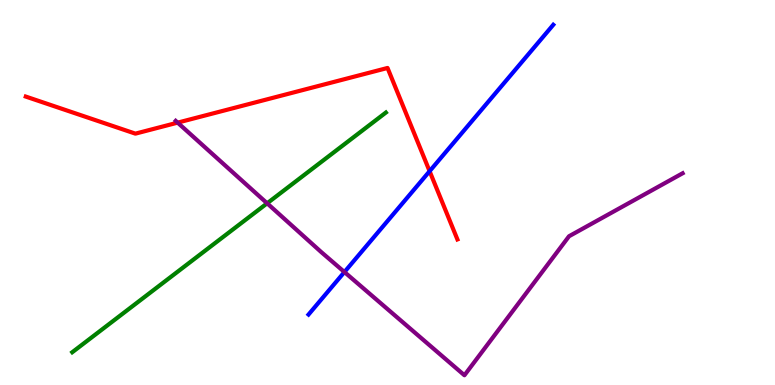[{'lines': ['blue', 'red'], 'intersections': [{'x': 5.54, 'y': 5.55}]}, {'lines': ['green', 'red'], 'intersections': []}, {'lines': ['purple', 'red'], 'intersections': [{'x': 2.29, 'y': 6.81}]}, {'lines': ['blue', 'green'], 'intersections': []}, {'lines': ['blue', 'purple'], 'intersections': [{'x': 4.44, 'y': 2.93}]}, {'lines': ['green', 'purple'], 'intersections': [{'x': 3.45, 'y': 4.72}]}]